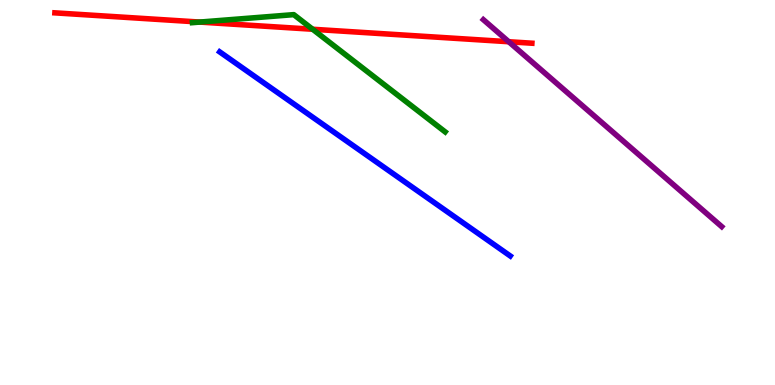[{'lines': ['blue', 'red'], 'intersections': []}, {'lines': ['green', 'red'], 'intersections': [{'x': 2.58, 'y': 9.43}, {'x': 4.03, 'y': 9.24}]}, {'lines': ['purple', 'red'], 'intersections': [{'x': 6.56, 'y': 8.92}]}, {'lines': ['blue', 'green'], 'intersections': []}, {'lines': ['blue', 'purple'], 'intersections': []}, {'lines': ['green', 'purple'], 'intersections': []}]